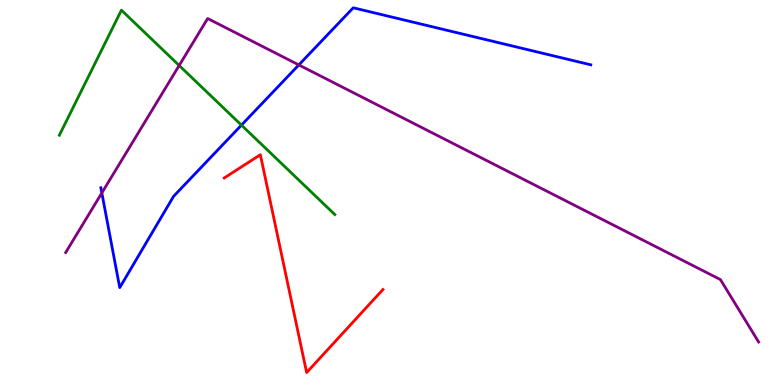[{'lines': ['blue', 'red'], 'intersections': []}, {'lines': ['green', 'red'], 'intersections': []}, {'lines': ['purple', 'red'], 'intersections': []}, {'lines': ['blue', 'green'], 'intersections': [{'x': 3.12, 'y': 6.75}]}, {'lines': ['blue', 'purple'], 'intersections': [{'x': 1.31, 'y': 4.99}, {'x': 3.86, 'y': 8.31}]}, {'lines': ['green', 'purple'], 'intersections': [{'x': 2.31, 'y': 8.3}]}]